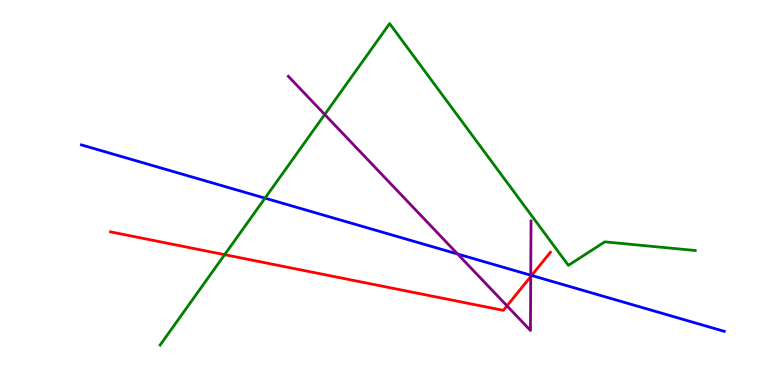[{'lines': ['blue', 'red'], 'intersections': [{'x': 6.86, 'y': 2.84}]}, {'lines': ['green', 'red'], 'intersections': [{'x': 2.9, 'y': 3.39}]}, {'lines': ['purple', 'red'], 'intersections': [{'x': 6.54, 'y': 2.06}, {'x': 6.85, 'y': 2.82}]}, {'lines': ['blue', 'green'], 'intersections': [{'x': 3.42, 'y': 4.85}]}, {'lines': ['blue', 'purple'], 'intersections': [{'x': 5.9, 'y': 3.4}, {'x': 6.85, 'y': 2.85}]}, {'lines': ['green', 'purple'], 'intersections': [{'x': 4.19, 'y': 7.03}]}]